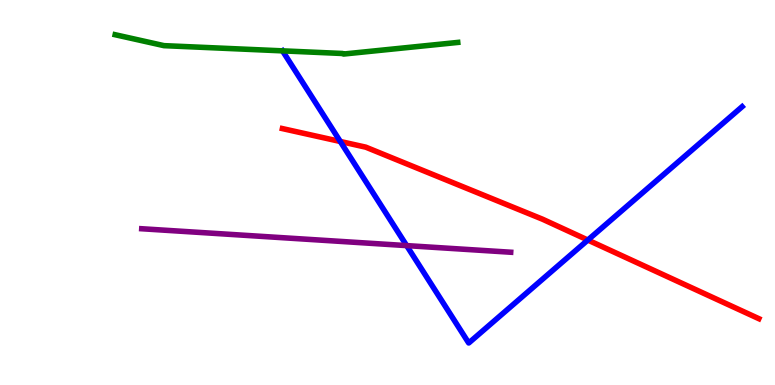[{'lines': ['blue', 'red'], 'intersections': [{'x': 4.39, 'y': 6.33}, {'x': 7.59, 'y': 3.77}]}, {'lines': ['green', 'red'], 'intersections': []}, {'lines': ['purple', 'red'], 'intersections': []}, {'lines': ['blue', 'green'], 'intersections': [{'x': 3.65, 'y': 8.68}]}, {'lines': ['blue', 'purple'], 'intersections': [{'x': 5.25, 'y': 3.62}]}, {'lines': ['green', 'purple'], 'intersections': []}]